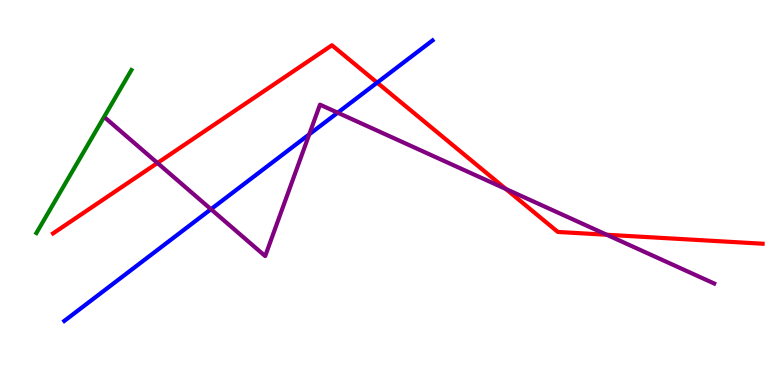[{'lines': ['blue', 'red'], 'intersections': [{'x': 4.87, 'y': 7.85}]}, {'lines': ['green', 'red'], 'intersections': []}, {'lines': ['purple', 'red'], 'intersections': [{'x': 2.03, 'y': 5.77}, {'x': 6.53, 'y': 5.09}, {'x': 7.83, 'y': 3.9}]}, {'lines': ['blue', 'green'], 'intersections': []}, {'lines': ['blue', 'purple'], 'intersections': [{'x': 2.72, 'y': 4.57}, {'x': 3.99, 'y': 6.51}, {'x': 4.36, 'y': 7.07}]}, {'lines': ['green', 'purple'], 'intersections': []}]